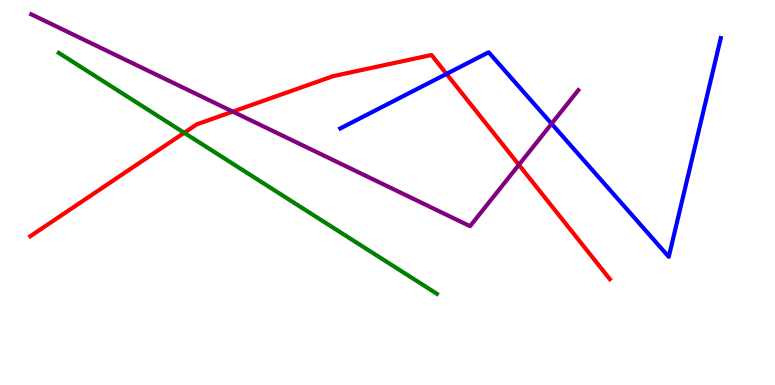[{'lines': ['blue', 'red'], 'intersections': [{'x': 5.76, 'y': 8.08}]}, {'lines': ['green', 'red'], 'intersections': [{'x': 2.38, 'y': 6.55}]}, {'lines': ['purple', 'red'], 'intersections': [{'x': 3.0, 'y': 7.1}, {'x': 6.7, 'y': 5.72}]}, {'lines': ['blue', 'green'], 'intersections': []}, {'lines': ['blue', 'purple'], 'intersections': [{'x': 7.12, 'y': 6.79}]}, {'lines': ['green', 'purple'], 'intersections': []}]